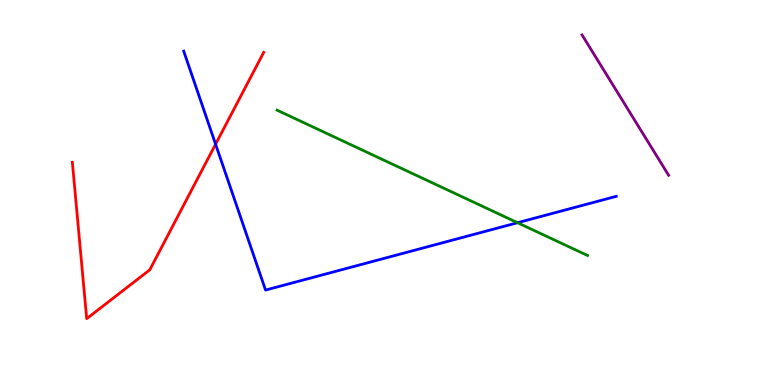[{'lines': ['blue', 'red'], 'intersections': [{'x': 2.78, 'y': 6.25}]}, {'lines': ['green', 'red'], 'intersections': []}, {'lines': ['purple', 'red'], 'intersections': []}, {'lines': ['blue', 'green'], 'intersections': [{'x': 6.68, 'y': 4.22}]}, {'lines': ['blue', 'purple'], 'intersections': []}, {'lines': ['green', 'purple'], 'intersections': []}]